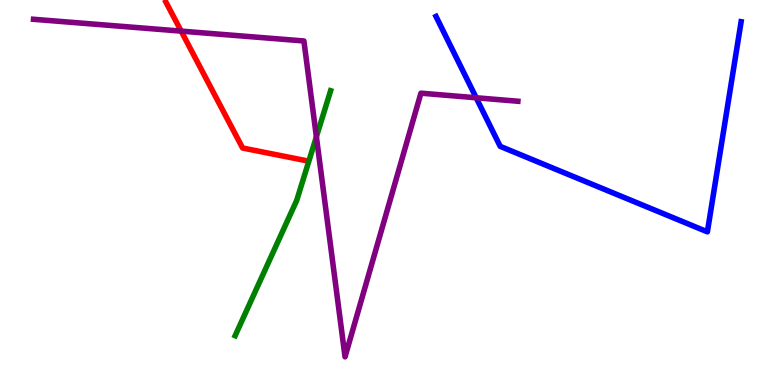[{'lines': ['blue', 'red'], 'intersections': []}, {'lines': ['green', 'red'], 'intersections': []}, {'lines': ['purple', 'red'], 'intersections': [{'x': 2.34, 'y': 9.19}]}, {'lines': ['blue', 'green'], 'intersections': []}, {'lines': ['blue', 'purple'], 'intersections': [{'x': 6.14, 'y': 7.46}]}, {'lines': ['green', 'purple'], 'intersections': [{'x': 4.08, 'y': 6.45}]}]